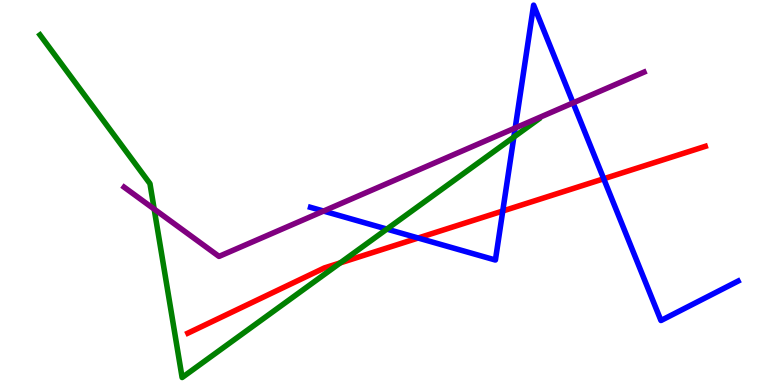[{'lines': ['blue', 'red'], 'intersections': [{'x': 5.4, 'y': 3.82}, {'x': 6.49, 'y': 4.52}, {'x': 7.79, 'y': 5.36}]}, {'lines': ['green', 'red'], 'intersections': [{'x': 4.39, 'y': 3.17}]}, {'lines': ['purple', 'red'], 'intersections': []}, {'lines': ['blue', 'green'], 'intersections': [{'x': 4.99, 'y': 4.05}, {'x': 6.63, 'y': 6.44}]}, {'lines': ['blue', 'purple'], 'intersections': [{'x': 4.18, 'y': 4.52}, {'x': 6.65, 'y': 6.68}, {'x': 7.39, 'y': 7.33}]}, {'lines': ['green', 'purple'], 'intersections': [{'x': 1.99, 'y': 4.57}]}]